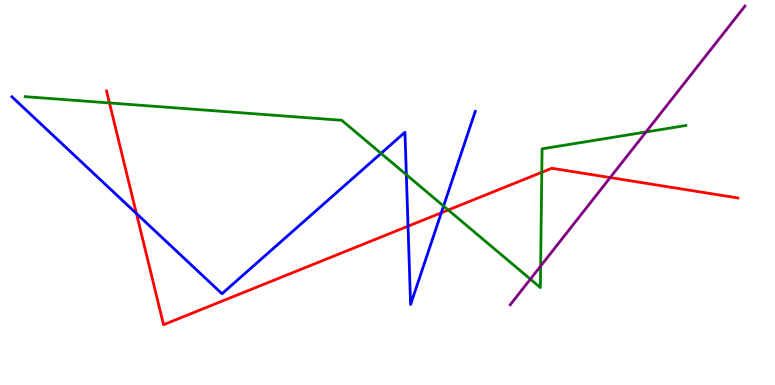[{'lines': ['blue', 'red'], 'intersections': [{'x': 1.76, 'y': 4.45}, {'x': 5.26, 'y': 4.12}, {'x': 5.69, 'y': 4.47}]}, {'lines': ['green', 'red'], 'intersections': [{'x': 1.41, 'y': 7.33}, {'x': 5.78, 'y': 4.55}, {'x': 6.99, 'y': 5.52}]}, {'lines': ['purple', 'red'], 'intersections': [{'x': 7.87, 'y': 5.39}]}, {'lines': ['blue', 'green'], 'intersections': [{'x': 4.92, 'y': 6.02}, {'x': 5.24, 'y': 5.46}, {'x': 5.72, 'y': 4.65}]}, {'lines': ['blue', 'purple'], 'intersections': []}, {'lines': ['green', 'purple'], 'intersections': [{'x': 6.84, 'y': 2.75}, {'x': 6.98, 'y': 3.09}, {'x': 8.34, 'y': 6.57}]}]